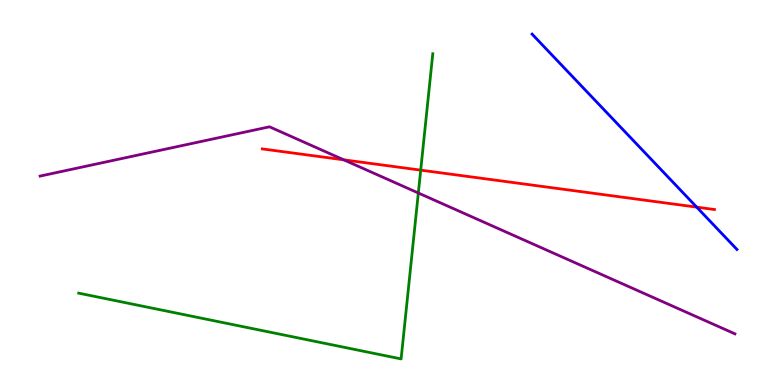[{'lines': ['blue', 'red'], 'intersections': [{'x': 8.99, 'y': 4.62}]}, {'lines': ['green', 'red'], 'intersections': [{'x': 5.43, 'y': 5.58}]}, {'lines': ['purple', 'red'], 'intersections': [{'x': 4.44, 'y': 5.85}]}, {'lines': ['blue', 'green'], 'intersections': []}, {'lines': ['blue', 'purple'], 'intersections': []}, {'lines': ['green', 'purple'], 'intersections': [{'x': 5.4, 'y': 4.99}]}]